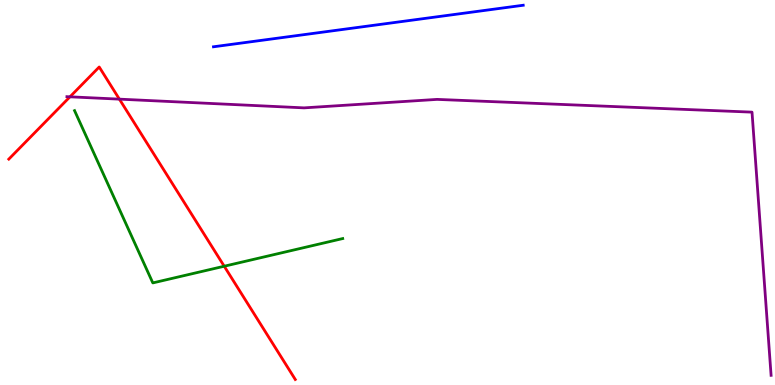[{'lines': ['blue', 'red'], 'intersections': []}, {'lines': ['green', 'red'], 'intersections': [{'x': 2.89, 'y': 3.08}]}, {'lines': ['purple', 'red'], 'intersections': [{'x': 0.903, 'y': 7.49}, {'x': 1.54, 'y': 7.42}]}, {'lines': ['blue', 'green'], 'intersections': []}, {'lines': ['blue', 'purple'], 'intersections': []}, {'lines': ['green', 'purple'], 'intersections': []}]